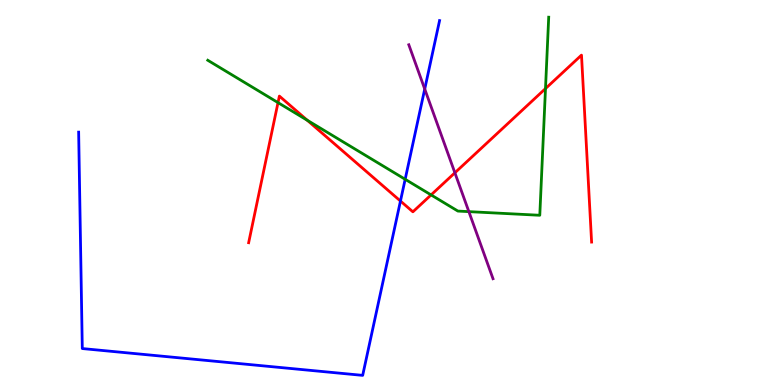[{'lines': ['blue', 'red'], 'intersections': [{'x': 5.17, 'y': 4.78}]}, {'lines': ['green', 'red'], 'intersections': [{'x': 3.59, 'y': 7.33}, {'x': 3.96, 'y': 6.88}, {'x': 5.56, 'y': 4.94}, {'x': 7.04, 'y': 7.7}]}, {'lines': ['purple', 'red'], 'intersections': [{'x': 5.87, 'y': 5.51}]}, {'lines': ['blue', 'green'], 'intersections': [{'x': 5.23, 'y': 5.34}]}, {'lines': ['blue', 'purple'], 'intersections': [{'x': 5.48, 'y': 7.69}]}, {'lines': ['green', 'purple'], 'intersections': [{'x': 6.05, 'y': 4.5}]}]